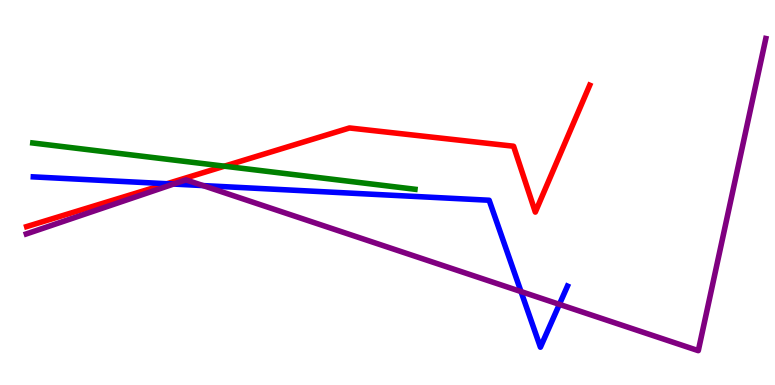[{'lines': ['blue', 'red'], 'intersections': [{'x': 2.15, 'y': 5.23}]}, {'lines': ['green', 'red'], 'intersections': [{'x': 2.9, 'y': 5.68}]}, {'lines': ['purple', 'red'], 'intersections': []}, {'lines': ['blue', 'green'], 'intersections': []}, {'lines': ['blue', 'purple'], 'intersections': [{'x': 2.24, 'y': 5.22}, {'x': 2.62, 'y': 5.18}, {'x': 6.72, 'y': 2.43}, {'x': 7.22, 'y': 2.09}]}, {'lines': ['green', 'purple'], 'intersections': []}]